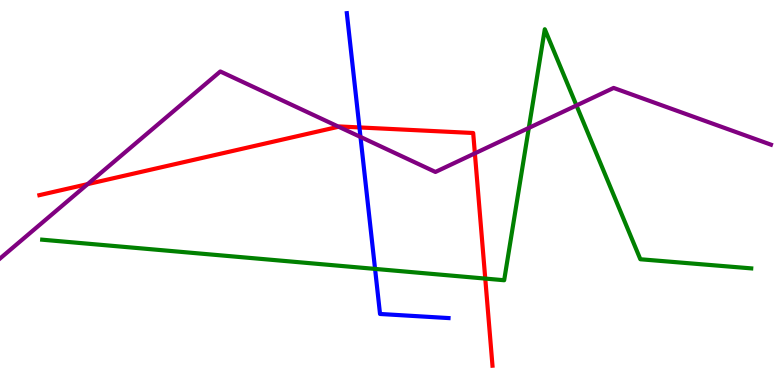[{'lines': ['blue', 'red'], 'intersections': [{'x': 4.64, 'y': 6.69}]}, {'lines': ['green', 'red'], 'intersections': [{'x': 6.26, 'y': 2.76}]}, {'lines': ['purple', 'red'], 'intersections': [{'x': 1.13, 'y': 5.22}, {'x': 4.37, 'y': 6.71}, {'x': 6.13, 'y': 6.02}]}, {'lines': ['blue', 'green'], 'intersections': [{'x': 4.84, 'y': 3.02}]}, {'lines': ['blue', 'purple'], 'intersections': [{'x': 4.65, 'y': 6.44}]}, {'lines': ['green', 'purple'], 'intersections': [{'x': 6.82, 'y': 6.68}, {'x': 7.44, 'y': 7.26}]}]